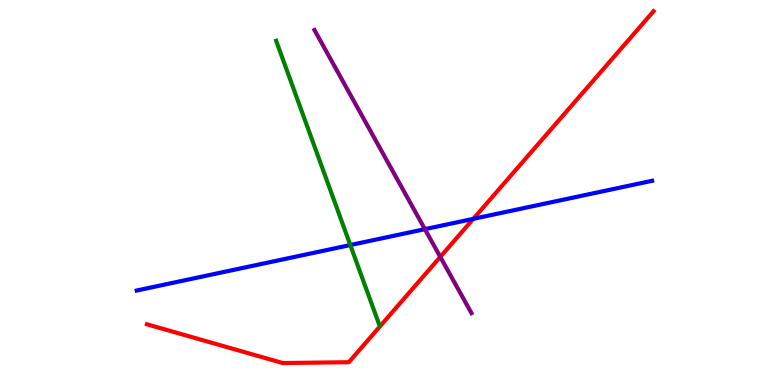[{'lines': ['blue', 'red'], 'intersections': [{'x': 6.11, 'y': 4.32}]}, {'lines': ['green', 'red'], 'intersections': []}, {'lines': ['purple', 'red'], 'intersections': [{'x': 5.68, 'y': 3.33}]}, {'lines': ['blue', 'green'], 'intersections': [{'x': 4.52, 'y': 3.64}]}, {'lines': ['blue', 'purple'], 'intersections': [{'x': 5.48, 'y': 4.05}]}, {'lines': ['green', 'purple'], 'intersections': []}]